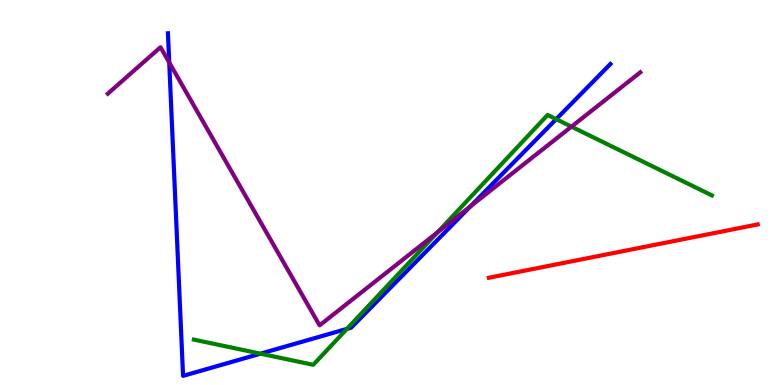[{'lines': ['blue', 'red'], 'intersections': []}, {'lines': ['green', 'red'], 'intersections': []}, {'lines': ['purple', 'red'], 'intersections': []}, {'lines': ['blue', 'green'], 'intersections': [{'x': 3.36, 'y': 0.814}, {'x': 4.48, 'y': 1.46}, {'x': 7.18, 'y': 6.9}]}, {'lines': ['blue', 'purple'], 'intersections': [{'x': 2.18, 'y': 8.38}, {'x': 6.07, 'y': 4.64}]}, {'lines': ['green', 'purple'], 'intersections': [{'x': 5.65, 'y': 3.97}, {'x': 7.37, 'y': 6.71}]}]